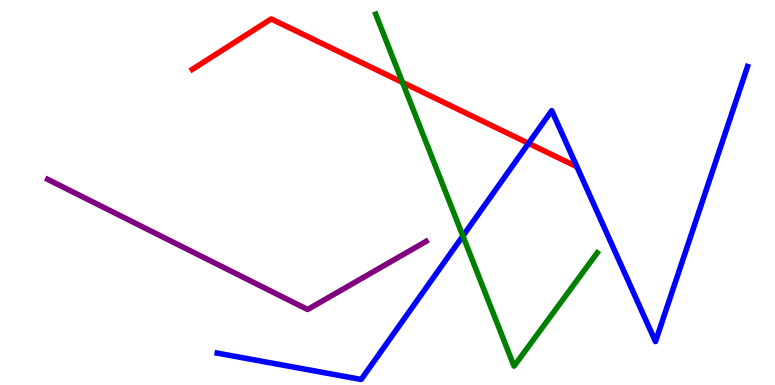[{'lines': ['blue', 'red'], 'intersections': [{'x': 6.82, 'y': 6.28}]}, {'lines': ['green', 'red'], 'intersections': [{'x': 5.19, 'y': 7.86}]}, {'lines': ['purple', 'red'], 'intersections': []}, {'lines': ['blue', 'green'], 'intersections': [{'x': 5.97, 'y': 3.87}]}, {'lines': ['blue', 'purple'], 'intersections': []}, {'lines': ['green', 'purple'], 'intersections': []}]